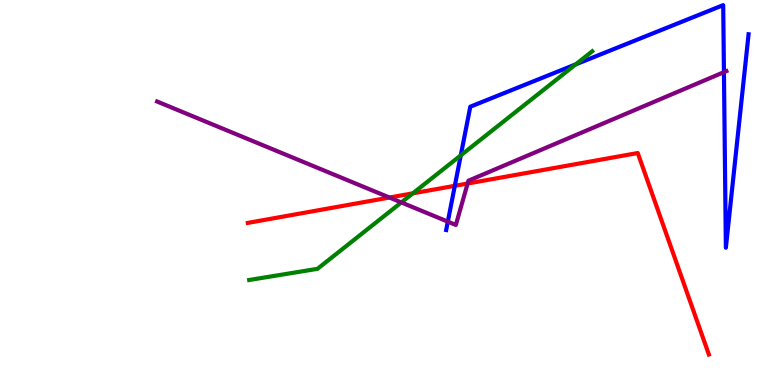[{'lines': ['blue', 'red'], 'intersections': [{'x': 5.87, 'y': 5.17}]}, {'lines': ['green', 'red'], 'intersections': [{'x': 5.33, 'y': 4.98}]}, {'lines': ['purple', 'red'], 'intersections': [{'x': 5.03, 'y': 4.87}, {'x': 6.03, 'y': 5.23}]}, {'lines': ['blue', 'green'], 'intersections': [{'x': 5.95, 'y': 5.96}, {'x': 7.43, 'y': 8.33}]}, {'lines': ['blue', 'purple'], 'intersections': [{'x': 5.78, 'y': 4.24}, {'x': 9.34, 'y': 8.13}]}, {'lines': ['green', 'purple'], 'intersections': [{'x': 5.18, 'y': 4.74}]}]